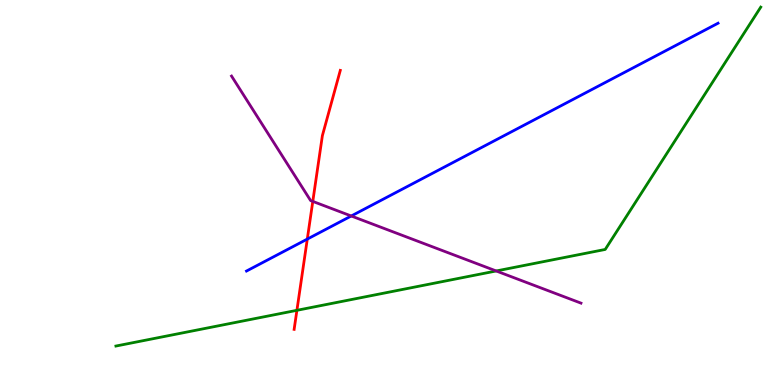[{'lines': ['blue', 'red'], 'intersections': [{'x': 3.97, 'y': 3.79}]}, {'lines': ['green', 'red'], 'intersections': [{'x': 3.83, 'y': 1.94}]}, {'lines': ['purple', 'red'], 'intersections': [{'x': 4.04, 'y': 4.77}]}, {'lines': ['blue', 'green'], 'intersections': []}, {'lines': ['blue', 'purple'], 'intersections': [{'x': 4.53, 'y': 4.39}]}, {'lines': ['green', 'purple'], 'intersections': [{'x': 6.4, 'y': 2.96}]}]